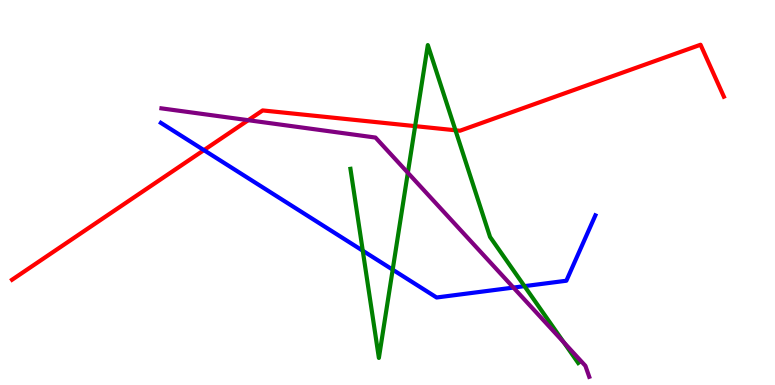[{'lines': ['blue', 'red'], 'intersections': [{'x': 2.63, 'y': 6.1}]}, {'lines': ['green', 'red'], 'intersections': [{'x': 5.36, 'y': 6.72}, {'x': 5.88, 'y': 6.62}]}, {'lines': ['purple', 'red'], 'intersections': [{'x': 3.2, 'y': 6.88}]}, {'lines': ['blue', 'green'], 'intersections': [{'x': 4.68, 'y': 3.49}, {'x': 5.07, 'y': 3.0}, {'x': 6.77, 'y': 2.57}]}, {'lines': ['blue', 'purple'], 'intersections': [{'x': 6.62, 'y': 2.53}]}, {'lines': ['green', 'purple'], 'intersections': [{'x': 5.26, 'y': 5.51}, {'x': 7.27, 'y': 1.11}]}]